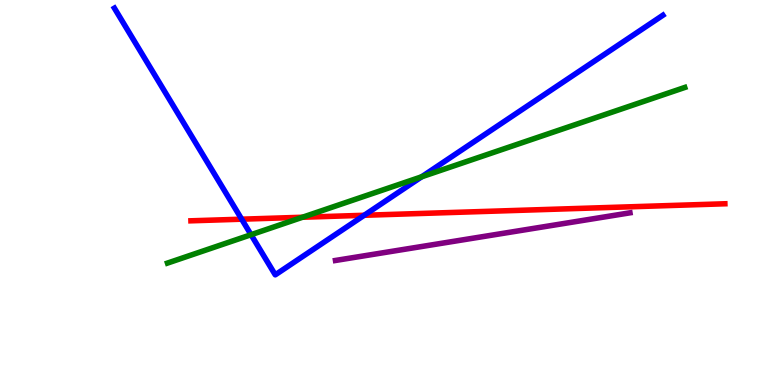[{'lines': ['blue', 'red'], 'intersections': [{'x': 3.12, 'y': 4.31}, {'x': 4.7, 'y': 4.41}]}, {'lines': ['green', 'red'], 'intersections': [{'x': 3.9, 'y': 4.36}]}, {'lines': ['purple', 'red'], 'intersections': []}, {'lines': ['blue', 'green'], 'intersections': [{'x': 3.24, 'y': 3.9}, {'x': 5.44, 'y': 5.41}]}, {'lines': ['blue', 'purple'], 'intersections': []}, {'lines': ['green', 'purple'], 'intersections': []}]